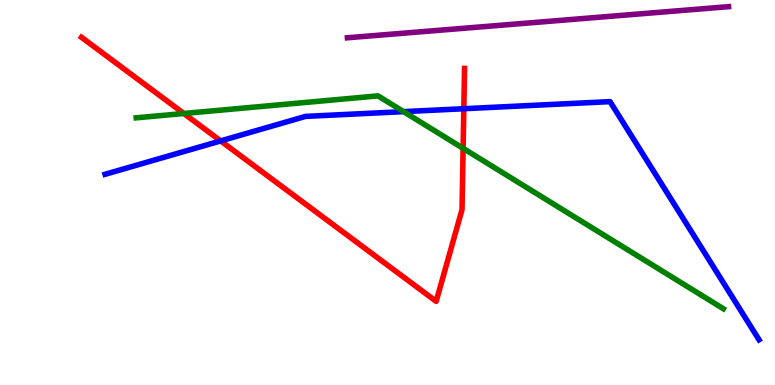[{'lines': ['blue', 'red'], 'intersections': [{'x': 2.85, 'y': 6.34}, {'x': 5.98, 'y': 7.18}]}, {'lines': ['green', 'red'], 'intersections': [{'x': 2.37, 'y': 7.05}, {'x': 5.98, 'y': 6.15}]}, {'lines': ['purple', 'red'], 'intersections': []}, {'lines': ['blue', 'green'], 'intersections': [{'x': 5.21, 'y': 7.1}]}, {'lines': ['blue', 'purple'], 'intersections': []}, {'lines': ['green', 'purple'], 'intersections': []}]